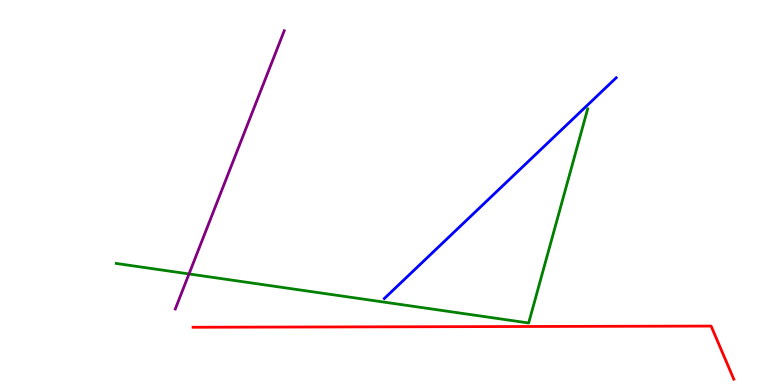[{'lines': ['blue', 'red'], 'intersections': []}, {'lines': ['green', 'red'], 'intersections': []}, {'lines': ['purple', 'red'], 'intersections': []}, {'lines': ['blue', 'green'], 'intersections': []}, {'lines': ['blue', 'purple'], 'intersections': []}, {'lines': ['green', 'purple'], 'intersections': [{'x': 2.44, 'y': 2.88}]}]